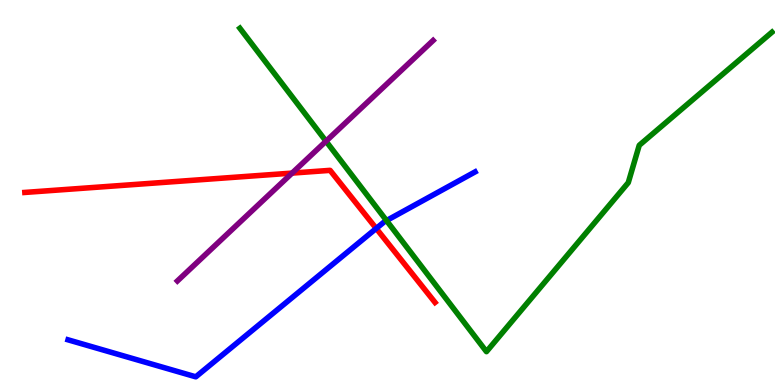[{'lines': ['blue', 'red'], 'intersections': [{'x': 4.85, 'y': 4.07}]}, {'lines': ['green', 'red'], 'intersections': []}, {'lines': ['purple', 'red'], 'intersections': [{'x': 3.77, 'y': 5.5}]}, {'lines': ['blue', 'green'], 'intersections': [{'x': 4.99, 'y': 4.27}]}, {'lines': ['blue', 'purple'], 'intersections': []}, {'lines': ['green', 'purple'], 'intersections': [{'x': 4.21, 'y': 6.33}]}]